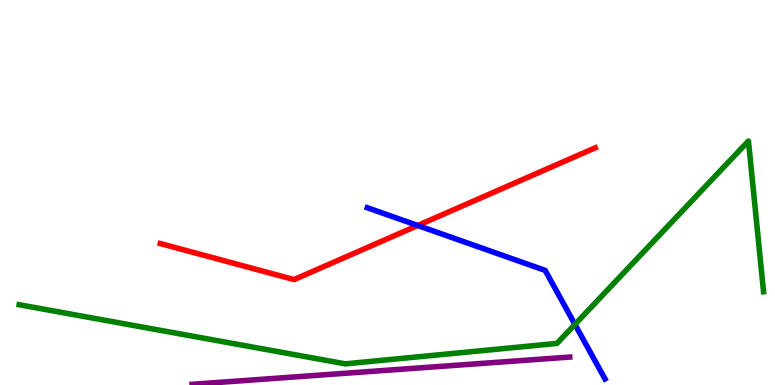[{'lines': ['blue', 'red'], 'intersections': [{'x': 5.39, 'y': 4.14}]}, {'lines': ['green', 'red'], 'intersections': []}, {'lines': ['purple', 'red'], 'intersections': []}, {'lines': ['blue', 'green'], 'intersections': [{'x': 7.42, 'y': 1.57}]}, {'lines': ['blue', 'purple'], 'intersections': []}, {'lines': ['green', 'purple'], 'intersections': []}]